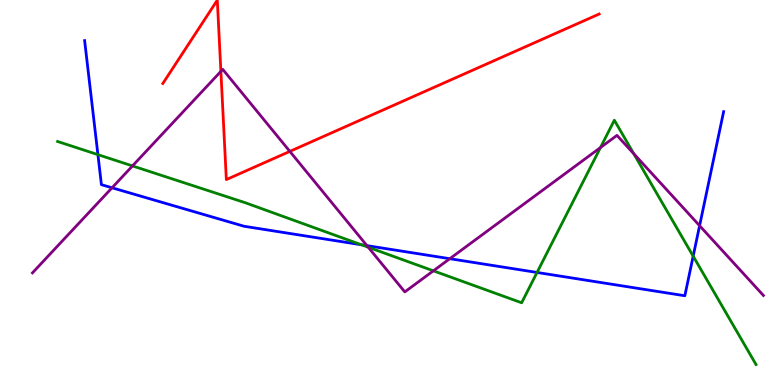[{'lines': ['blue', 'red'], 'intersections': []}, {'lines': ['green', 'red'], 'intersections': []}, {'lines': ['purple', 'red'], 'intersections': [{'x': 2.85, 'y': 8.15}, {'x': 3.74, 'y': 6.07}]}, {'lines': ['blue', 'green'], 'intersections': [{'x': 1.26, 'y': 5.98}, {'x': 4.66, 'y': 3.64}, {'x': 6.93, 'y': 2.92}, {'x': 8.94, 'y': 3.35}]}, {'lines': ['blue', 'purple'], 'intersections': [{'x': 1.45, 'y': 5.12}, {'x': 4.73, 'y': 3.62}, {'x': 5.8, 'y': 3.28}, {'x': 9.03, 'y': 4.14}]}, {'lines': ['green', 'purple'], 'intersections': [{'x': 1.71, 'y': 5.69}, {'x': 4.75, 'y': 3.58}, {'x': 5.59, 'y': 2.97}, {'x': 7.75, 'y': 6.17}, {'x': 8.18, 'y': 6.01}]}]